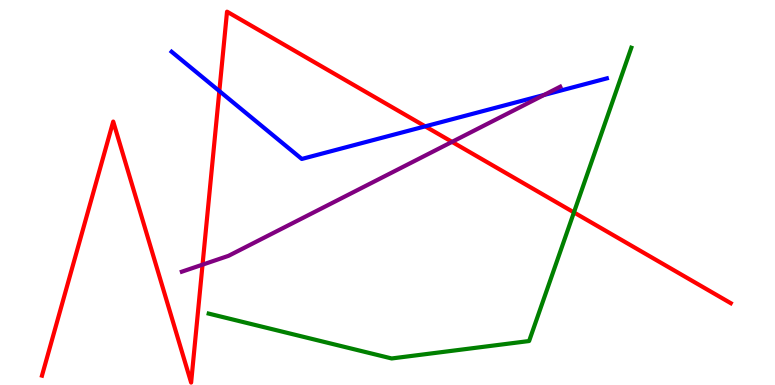[{'lines': ['blue', 'red'], 'intersections': [{'x': 2.83, 'y': 7.63}, {'x': 5.49, 'y': 6.72}]}, {'lines': ['green', 'red'], 'intersections': [{'x': 7.41, 'y': 4.48}]}, {'lines': ['purple', 'red'], 'intersections': [{'x': 2.61, 'y': 3.13}, {'x': 5.83, 'y': 6.32}]}, {'lines': ['blue', 'green'], 'intersections': []}, {'lines': ['blue', 'purple'], 'intersections': [{'x': 7.02, 'y': 7.53}]}, {'lines': ['green', 'purple'], 'intersections': []}]